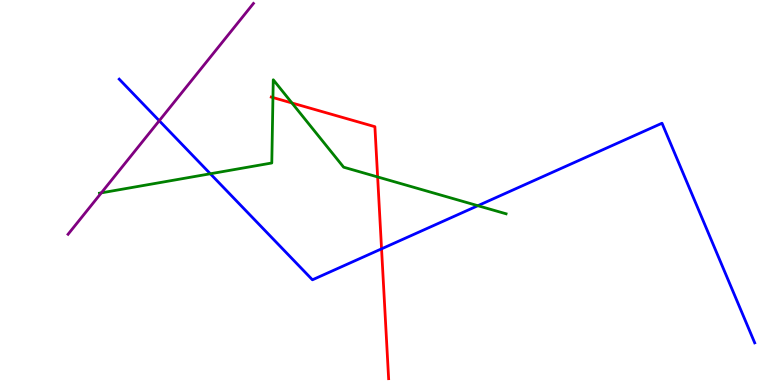[{'lines': ['blue', 'red'], 'intersections': [{'x': 4.92, 'y': 3.54}]}, {'lines': ['green', 'red'], 'intersections': [{'x': 3.52, 'y': 7.47}, {'x': 3.77, 'y': 7.33}, {'x': 4.87, 'y': 5.4}]}, {'lines': ['purple', 'red'], 'intersections': []}, {'lines': ['blue', 'green'], 'intersections': [{'x': 2.71, 'y': 5.49}, {'x': 6.17, 'y': 4.66}]}, {'lines': ['blue', 'purple'], 'intersections': [{'x': 2.05, 'y': 6.86}]}, {'lines': ['green', 'purple'], 'intersections': [{'x': 1.31, 'y': 4.99}]}]